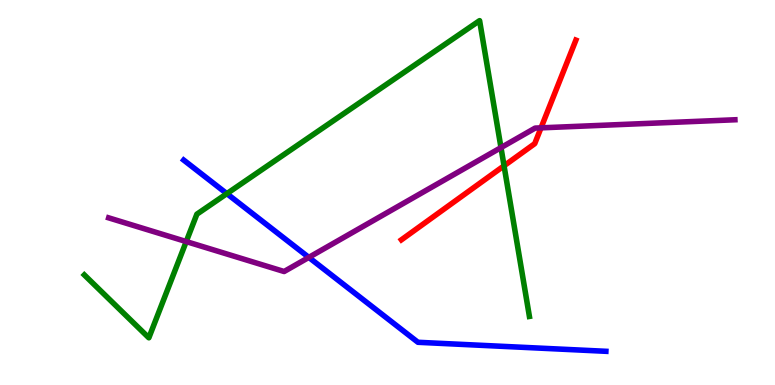[{'lines': ['blue', 'red'], 'intersections': []}, {'lines': ['green', 'red'], 'intersections': [{'x': 6.5, 'y': 5.69}]}, {'lines': ['purple', 'red'], 'intersections': [{'x': 6.98, 'y': 6.68}]}, {'lines': ['blue', 'green'], 'intersections': [{'x': 2.93, 'y': 4.97}]}, {'lines': ['blue', 'purple'], 'intersections': [{'x': 3.98, 'y': 3.31}]}, {'lines': ['green', 'purple'], 'intersections': [{'x': 2.4, 'y': 3.73}, {'x': 6.46, 'y': 6.17}]}]